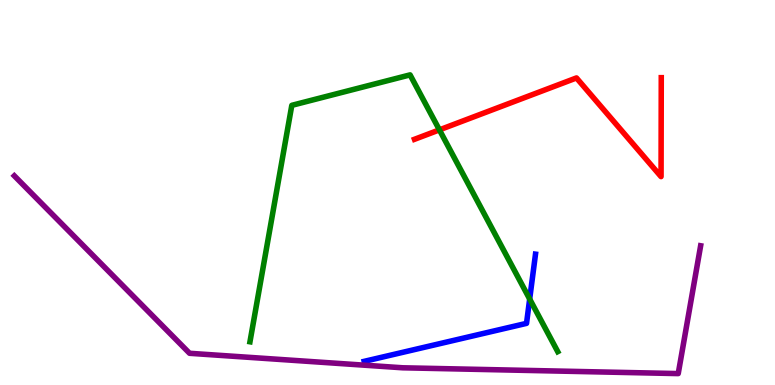[{'lines': ['blue', 'red'], 'intersections': []}, {'lines': ['green', 'red'], 'intersections': [{'x': 5.67, 'y': 6.63}]}, {'lines': ['purple', 'red'], 'intersections': []}, {'lines': ['blue', 'green'], 'intersections': [{'x': 6.83, 'y': 2.23}]}, {'lines': ['blue', 'purple'], 'intersections': []}, {'lines': ['green', 'purple'], 'intersections': []}]